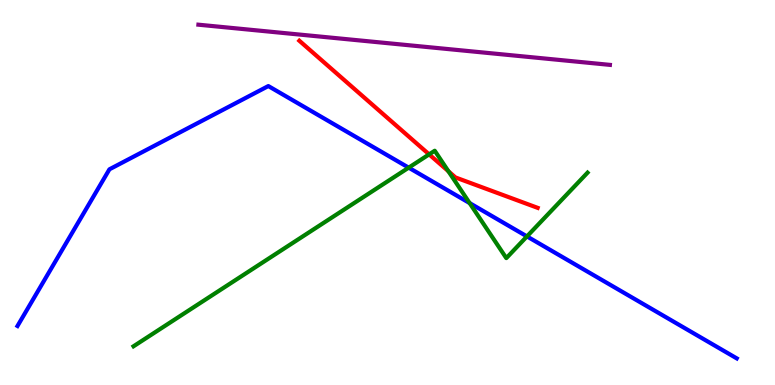[{'lines': ['blue', 'red'], 'intersections': []}, {'lines': ['green', 'red'], 'intersections': [{'x': 5.54, 'y': 5.99}, {'x': 5.79, 'y': 5.55}]}, {'lines': ['purple', 'red'], 'intersections': []}, {'lines': ['blue', 'green'], 'intersections': [{'x': 5.27, 'y': 5.65}, {'x': 6.06, 'y': 4.73}, {'x': 6.8, 'y': 3.86}]}, {'lines': ['blue', 'purple'], 'intersections': []}, {'lines': ['green', 'purple'], 'intersections': []}]